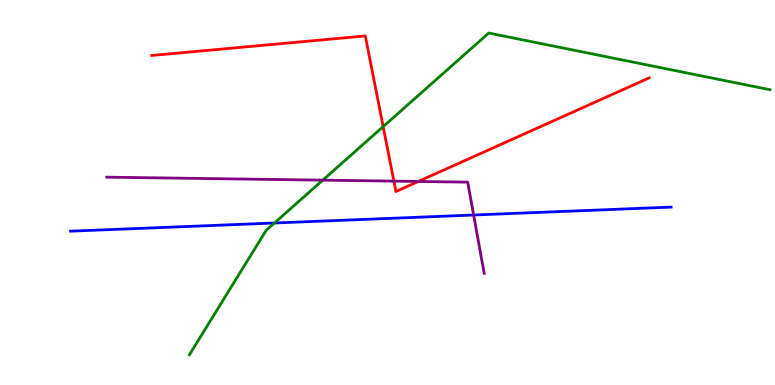[{'lines': ['blue', 'red'], 'intersections': []}, {'lines': ['green', 'red'], 'intersections': [{'x': 4.94, 'y': 6.71}]}, {'lines': ['purple', 'red'], 'intersections': [{'x': 5.08, 'y': 5.3}, {'x': 5.4, 'y': 5.29}]}, {'lines': ['blue', 'green'], 'intersections': [{'x': 3.54, 'y': 4.21}]}, {'lines': ['blue', 'purple'], 'intersections': [{'x': 6.11, 'y': 4.42}]}, {'lines': ['green', 'purple'], 'intersections': [{'x': 4.16, 'y': 5.32}]}]